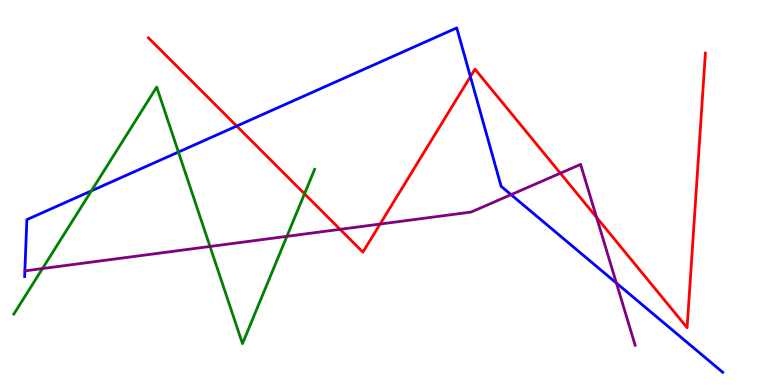[{'lines': ['blue', 'red'], 'intersections': [{'x': 3.05, 'y': 6.73}, {'x': 6.07, 'y': 8.01}]}, {'lines': ['green', 'red'], 'intersections': [{'x': 3.93, 'y': 4.97}]}, {'lines': ['purple', 'red'], 'intersections': [{'x': 4.39, 'y': 4.04}, {'x': 4.9, 'y': 4.18}, {'x': 7.23, 'y': 5.5}, {'x': 7.7, 'y': 4.35}]}, {'lines': ['blue', 'green'], 'intersections': [{'x': 1.18, 'y': 5.04}, {'x': 2.3, 'y': 6.05}]}, {'lines': ['blue', 'purple'], 'intersections': [{'x': 6.59, 'y': 4.94}, {'x': 7.95, 'y': 2.65}]}, {'lines': ['green', 'purple'], 'intersections': [{'x': 0.548, 'y': 3.02}, {'x': 2.71, 'y': 3.6}, {'x': 3.7, 'y': 3.86}]}]